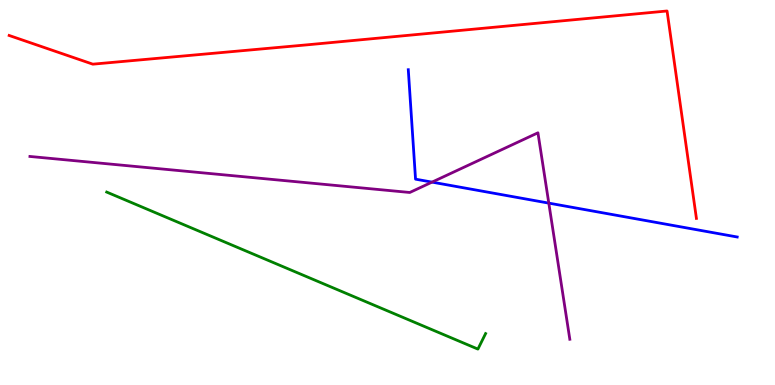[{'lines': ['blue', 'red'], 'intersections': []}, {'lines': ['green', 'red'], 'intersections': []}, {'lines': ['purple', 'red'], 'intersections': []}, {'lines': ['blue', 'green'], 'intersections': []}, {'lines': ['blue', 'purple'], 'intersections': [{'x': 5.57, 'y': 5.27}, {'x': 7.08, 'y': 4.72}]}, {'lines': ['green', 'purple'], 'intersections': []}]